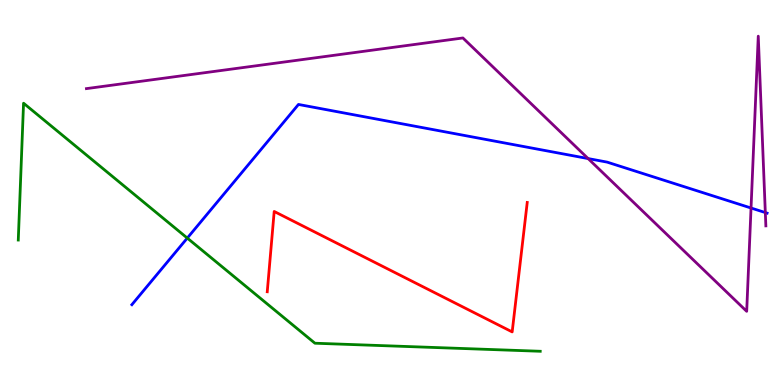[{'lines': ['blue', 'red'], 'intersections': []}, {'lines': ['green', 'red'], 'intersections': []}, {'lines': ['purple', 'red'], 'intersections': []}, {'lines': ['blue', 'green'], 'intersections': [{'x': 2.42, 'y': 3.82}]}, {'lines': ['blue', 'purple'], 'intersections': [{'x': 7.59, 'y': 5.88}, {'x': 9.69, 'y': 4.6}, {'x': 9.88, 'y': 4.48}]}, {'lines': ['green', 'purple'], 'intersections': []}]